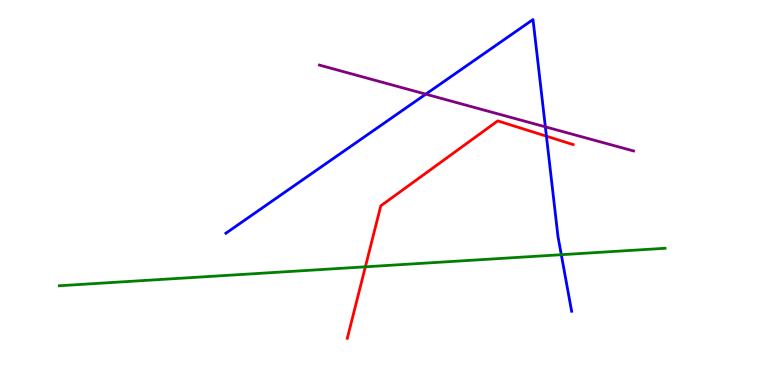[{'lines': ['blue', 'red'], 'intersections': [{'x': 7.05, 'y': 6.46}]}, {'lines': ['green', 'red'], 'intersections': [{'x': 4.71, 'y': 3.07}]}, {'lines': ['purple', 'red'], 'intersections': []}, {'lines': ['blue', 'green'], 'intersections': [{'x': 7.24, 'y': 3.38}]}, {'lines': ['blue', 'purple'], 'intersections': [{'x': 5.49, 'y': 7.55}, {'x': 7.04, 'y': 6.71}]}, {'lines': ['green', 'purple'], 'intersections': []}]